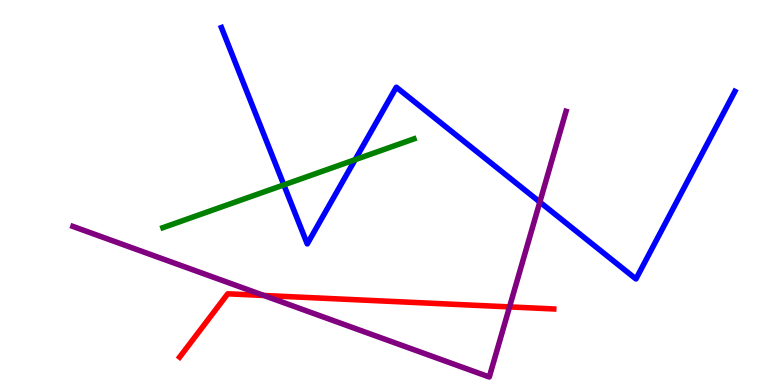[{'lines': ['blue', 'red'], 'intersections': []}, {'lines': ['green', 'red'], 'intersections': []}, {'lines': ['purple', 'red'], 'intersections': [{'x': 3.4, 'y': 2.33}, {'x': 6.57, 'y': 2.03}]}, {'lines': ['blue', 'green'], 'intersections': [{'x': 3.66, 'y': 5.2}, {'x': 4.58, 'y': 5.85}]}, {'lines': ['blue', 'purple'], 'intersections': [{'x': 6.97, 'y': 4.75}]}, {'lines': ['green', 'purple'], 'intersections': []}]